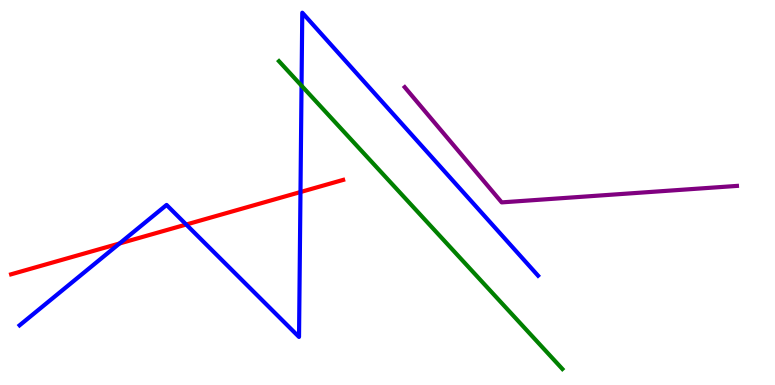[{'lines': ['blue', 'red'], 'intersections': [{'x': 1.54, 'y': 3.68}, {'x': 2.4, 'y': 4.17}, {'x': 3.88, 'y': 5.01}]}, {'lines': ['green', 'red'], 'intersections': []}, {'lines': ['purple', 'red'], 'intersections': []}, {'lines': ['blue', 'green'], 'intersections': [{'x': 3.89, 'y': 7.77}]}, {'lines': ['blue', 'purple'], 'intersections': []}, {'lines': ['green', 'purple'], 'intersections': []}]